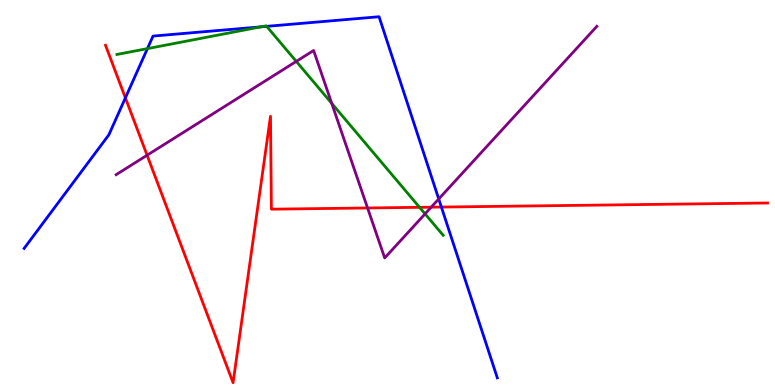[{'lines': ['blue', 'red'], 'intersections': [{'x': 1.62, 'y': 7.46}, {'x': 5.7, 'y': 4.62}]}, {'lines': ['green', 'red'], 'intersections': [{'x': 5.41, 'y': 4.61}]}, {'lines': ['purple', 'red'], 'intersections': [{'x': 1.9, 'y': 5.97}, {'x': 4.74, 'y': 4.6}, {'x': 5.56, 'y': 4.62}]}, {'lines': ['blue', 'green'], 'intersections': [{'x': 1.9, 'y': 8.74}, {'x': 3.37, 'y': 9.3}, {'x': 3.44, 'y': 9.32}]}, {'lines': ['blue', 'purple'], 'intersections': [{'x': 5.66, 'y': 4.83}]}, {'lines': ['green', 'purple'], 'intersections': [{'x': 3.82, 'y': 8.41}, {'x': 4.28, 'y': 7.32}, {'x': 5.48, 'y': 4.44}]}]